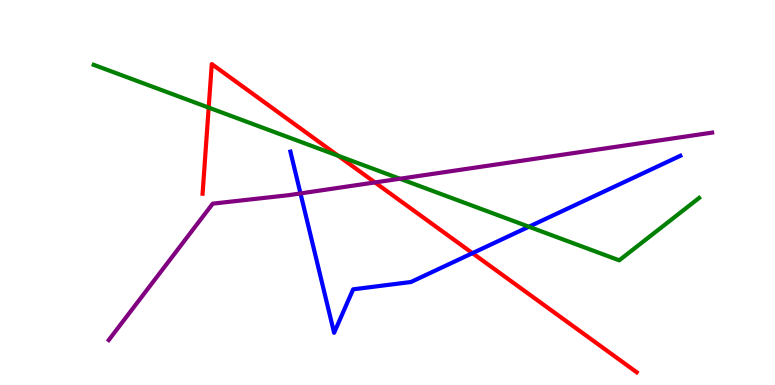[{'lines': ['blue', 'red'], 'intersections': [{'x': 6.1, 'y': 3.42}]}, {'lines': ['green', 'red'], 'intersections': [{'x': 2.69, 'y': 7.21}, {'x': 4.36, 'y': 5.95}]}, {'lines': ['purple', 'red'], 'intersections': [{'x': 4.84, 'y': 5.26}]}, {'lines': ['blue', 'green'], 'intersections': [{'x': 6.82, 'y': 4.11}]}, {'lines': ['blue', 'purple'], 'intersections': [{'x': 3.88, 'y': 4.98}]}, {'lines': ['green', 'purple'], 'intersections': [{'x': 5.16, 'y': 5.36}]}]